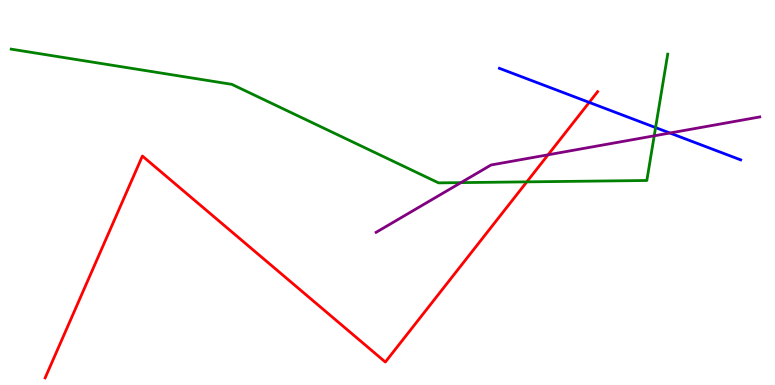[{'lines': ['blue', 'red'], 'intersections': [{'x': 7.6, 'y': 7.34}]}, {'lines': ['green', 'red'], 'intersections': [{'x': 6.8, 'y': 5.28}]}, {'lines': ['purple', 'red'], 'intersections': [{'x': 7.07, 'y': 5.98}]}, {'lines': ['blue', 'green'], 'intersections': [{'x': 8.46, 'y': 6.69}]}, {'lines': ['blue', 'purple'], 'intersections': [{'x': 8.64, 'y': 6.55}]}, {'lines': ['green', 'purple'], 'intersections': [{'x': 5.95, 'y': 5.26}, {'x': 8.44, 'y': 6.47}]}]